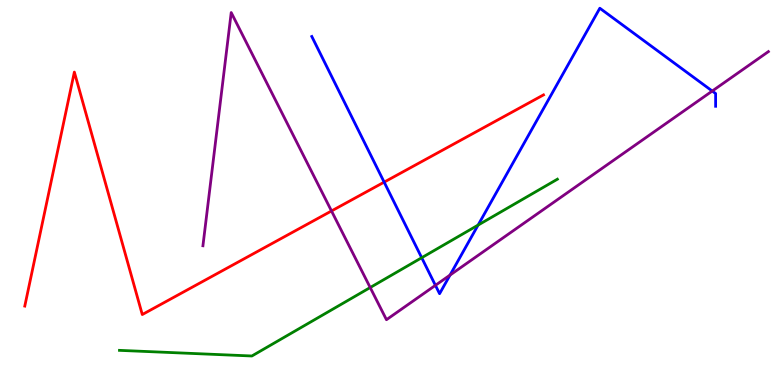[{'lines': ['blue', 'red'], 'intersections': [{'x': 4.96, 'y': 5.27}]}, {'lines': ['green', 'red'], 'intersections': []}, {'lines': ['purple', 'red'], 'intersections': [{'x': 4.28, 'y': 4.52}]}, {'lines': ['blue', 'green'], 'intersections': [{'x': 5.44, 'y': 3.31}, {'x': 6.17, 'y': 4.15}]}, {'lines': ['blue', 'purple'], 'intersections': [{'x': 5.62, 'y': 2.59}, {'x': 5.81, 'y': 2.85}, {'x': 9.19, 'y': 7.64}]}, {'lines': ['green', 'purple'], 'intersections': [{'x': 4.78, 'y': 2.53}]}]